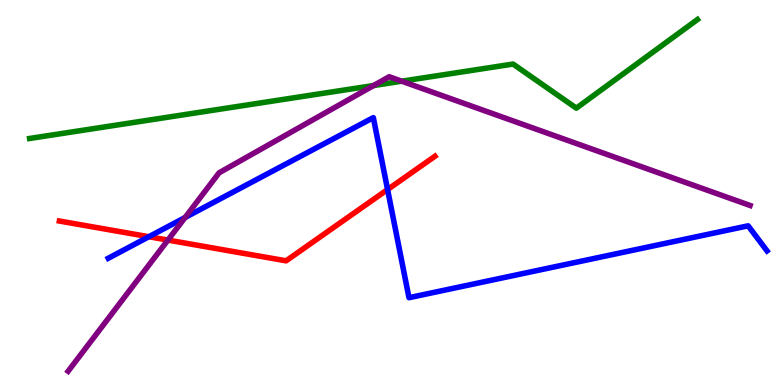[{'lines': ['blue', 'red'], 'intersections': [{'x': 1.92, 'y': 3.85}, {'x': 5.0, 'y': 5.08}]}, {'lines': ['green', 'red'], 'intersections': []}, {'lines': ['purple', 'red'], 'intersections': [{'x': 2.17, 'y': 3.76}]}, {'lines': ['blue', 'green'], 'intersections': []}, {'lines': ['blue', 'purple'], 'intersections': [{'x': 2.39, 'y': 4.35}]}, {'lines': ['green', 'purple'], 'intersections': [{'x': 4.82, 'y': 7.78}, {'x': 5.18, 'y': 7.89}]}]